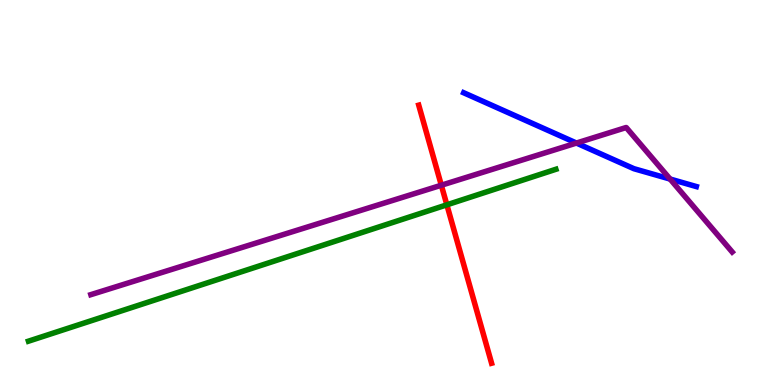[{'lines': ['blue', 'red'], 'intersections': []}, {'lines': ['green', 'red'], 'intersections': [{'x': 5.77, 'y': 4.68}]}, {'lines': ['purple', 'red'], 'intersections': [{'x': 5.69, 'y': 5.19}]}, {'lines': ['blue', 'green'], 'intersections': []}, {'lines': ['blue', 'purple'], 'intersections': [{'x': 7.44, 'y': 6.28}, {'x': 8.65, 'y': 5.35}]}, {'lines': ['green', 'purple'], 'intersections': []}]